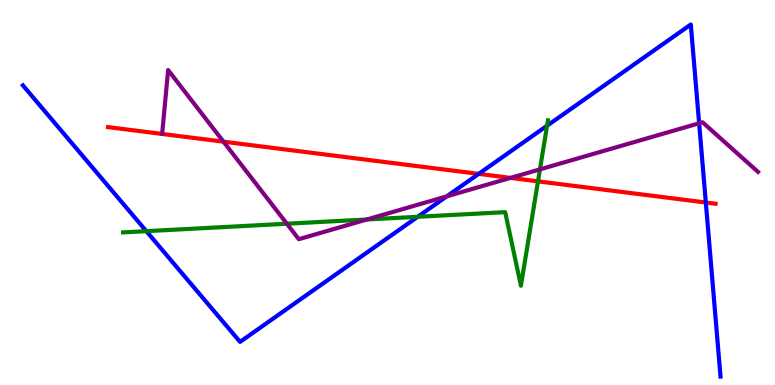[{'lines': ['blue', 'red'], 'intersections': [{'x': 6.18, 'y': 5.48}, {'x': 9.11, 'y': 4.74}]}, {'lines': ['green', 'red'], 'intersections': [{'x': 6.94, 'y': 5.29}]}, {'lines': ['purple', 'red'], 'intersections': [{'x': 2.88, 'y': 6.32}, {'x': 6.59, 'y': 5.38}]}, {'lines': ['blue', 'green'], 'intersections': [{'x': 1.89, 'y': 4.0}, {'x': 5.39, 'y': 4.37}, {'x': 7.06, 'y': 6.73}]}, {'lines': ['blue', 'purple'], 'intersections': [{'x': 5.76, 'y': 4.9}, {'x': 9.02, 'y': 6.8}]}, {'lines': ['green', 'purple'], 'intersections': [{'x': 3.7, 'y': 4.19}, {'x': 4.73, 'y': 4.3}, {'x': 6.97, 'y': 5.6}]}]